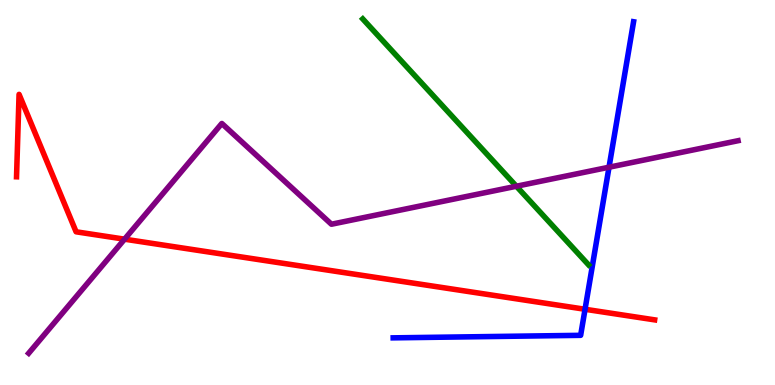[{'lines': ['blue', 'red'], 'intersections': [{'x': 7.55, 'y': 1.97}]}, {'lines': ['green', 'red'], 'intersections': []}, {'lines': ['purple', 'red'], 'intersections': [{'x': 1.61, 'y': 3.79}]}, {'lines': ['blue', 'green'], 'intersections': []}, {'lines': ['blue', 'purple'], 'intersections': [{'x': 7.86, 'y': 5.66}]}, {'lines': ['green', 'purple'], 'intersections': [{'x': 6.66, 'y': 5.16}]}]